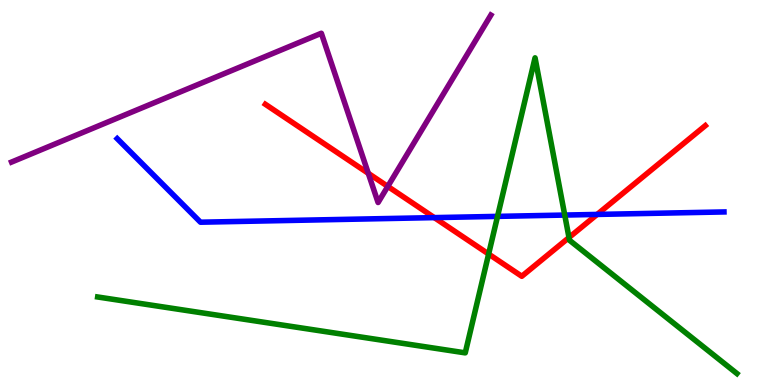[{'lines': ['blue', 'red'], 'intersections': [{'x': 5.6, 'y': 4.35}, {'x': 7.71, 'y': 4.43}]}, {'lines': ['green', 'red'], 'intersections': [{'x': 6.3, 'y': 3.4}, {'x': 7.34, 'y': 3.83}]}, {'lines': ['purple', 'red'], 'intersections': [{'x': 4.75, 'y': 5.5}, {'x': 5.0, 'y': 5.16}]}, {'lines': ['blue', 'green'], 'intersections': [{'x': 6.42, 'y': 4.38}, {'x': 7.29, 'y': 4.41}]}, {'lines': ['blue', 'purple'], 'intersections': []}, {'lines': ['green', 'purple'], 'intersections': []}]